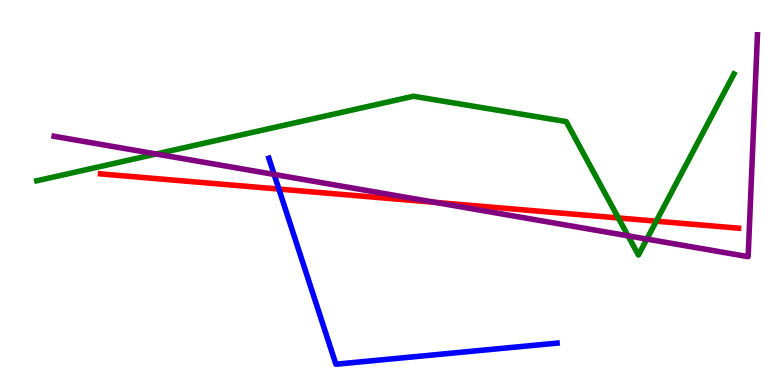[{'lines': ['blue', 'red'], 'intersections': [{'x': 3.6, 'y': 5.09}]}, {'lines': ['green', 'red'], 'intersections': [{'x': 7.98, 'y': 4.34}, {'x': 8.47, 'y': 4.26}]}, {'lines': ['purple', 'red'], 'intersections': [{'x': 5.61, 'y': 4.74}]}, {'lines': ['blue', 'green'], 'intersections': []}, {'lines': ['blue', 'purple'], 'intersections': [{'x': 3.54, 'y': 5.47}]}, {'lines': ['green', 'purple'], 'intersections': [{'x': 2.02, 'y': 6.0}, {'x': 8.1, 'y': 3.87}, {'x': 8.35, 'y': 3.79}]}]